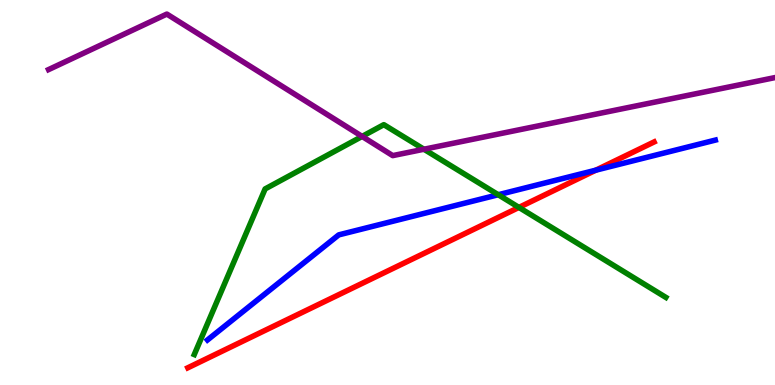[{'lines': ['blue', 'red'], 'intersections': [{'x': 7.69, 'y': 5.58}]}, {'lines': ['green', 'red'], 'intersections': [{'x': 6.7, 'y': 4.61}]}, {'lines': ['purple', 'red'], 'intersections': []}, {'lines': ['blue', 'green'], 'intersections': [{'x': 6.43, 'y': 4.94}]}, {'lines': ['blue', 'purple'], 'intersections': []}, {'lines': ['green', 'purple'], 'intersections': [{'x': 4.67, 'y': 6.46}, {'x': 5.47, 'y': 6.12}]}]